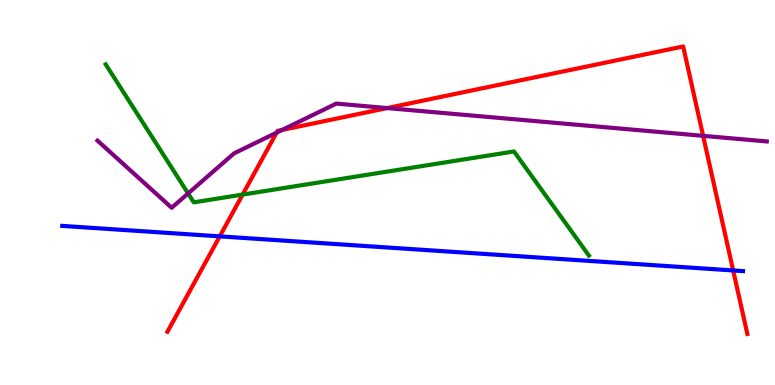[{'lines': ['blue', 'red'], 'intersections': [{'x': 2.84, 'y': 3.86}, {'x': 9.46, 'y': 2.98}]}, {'lines': ['green', 'red'], 'intersections': [{'x': 3.13, 'y': 4.95}]}, {'lines': ['purple', 'red'], 'intersections': [{'x': 3.57, 'y': 6.55}, {'x': 3.64, 'y': 6.63}, {'x': 5.0, 'y': 7.19}, {'x': 9.07, 'y': 6.47}]}, {'lines': ['blue', 'green'], 'intersections': []}, {'lines': ['blue', 'purple'], 'intersections': []}, {'lines': ['green', 'purple'], 'intersections': [{'x': 2.43, 'y': 4.98}]}]